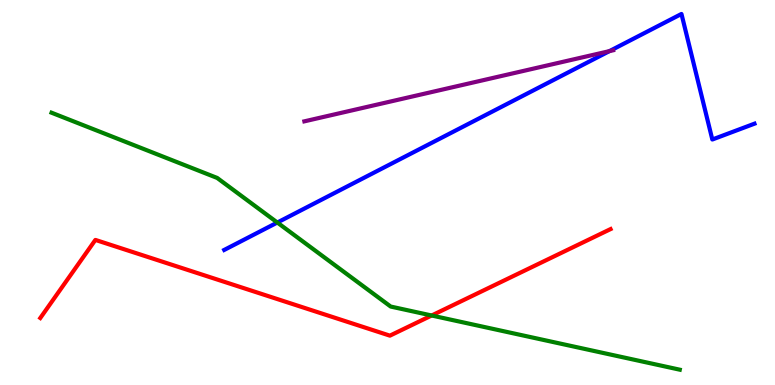[{'lines': ['blue', 'red'], 'intersections': []}, {'lines': ['green', 'red'], 'intersections': [{'x': 5.57, 'y': 1.81}]}, {'lines': ['purple', 'red'], 'intersections': []}, {'lines': ['blue', 'green'], 'intersections': [{'x': 3.58, 'y': 4.22}]}, {'lines': ['blue', 'purple'], 'intersections': [{'x': 7.86, 'y': 8.67}]}, {'lines': ['green', 'purple'], 'intersections': []}]